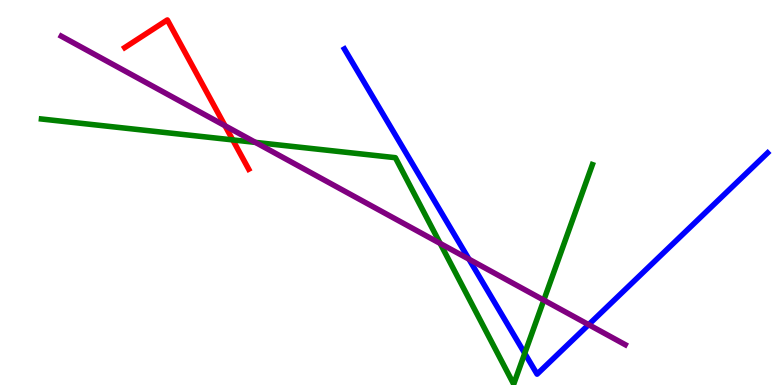[{'lines': ['blue', 'red'], 'intersections': []}, {'lines': ['green', 'red'], 'intersections': [{'x': 3.0, 'y': 6.37}]}, {'lines': ['purple', 'red'], 'intersections': [{'x': 2.9, 'y': 6.73}]}, {'lines': ['blue', 'green'], 'intersections': [{'x': 6.77, 'y': 0.823}]}, {'lines': ['blue', 'purple'], 'intersections': [{'x': 6.05, 'y': 3.27}, {'x': 7.6, 'y': 1.57}]}, {'lines': ['green', 'purple'], 'intersections': [{'x': 3.3, 'y': 6.3}, {'x': 5.68, 'y': 3.68}, {'x': 7.02, 'y': 2.2}]}]